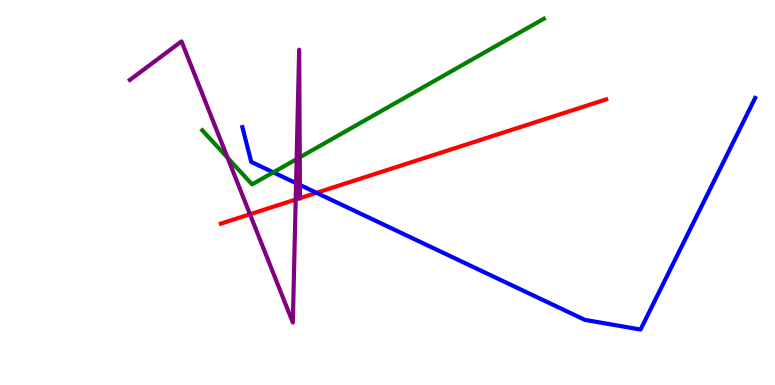[{'lines': ['blue', 'red'], 'intersections': [{'x': 4.08, 'y': 4.99}]}, {'lines': ['green', 'red'], 'intersections': []}, {'lines': ['purple', 'red'], 'intersections': [{'x': 3.23, 'y': 4.43}, {'x': 3.82, 'y': 4.82}, {'x': 3.87, 'y': 4.85}]}, {'lines': ['blue', 'green'], 'intersections': [{'x': 3.53, 'y': 5.52}]}, {'lines': ['blue', 'purple'], 'intersections': [{'x': 3.82, 'y': 5.24}, {'x': 3.87, 'y': 5.2}]}, {'lines': ['green', 'purple'], 'intersections': [{'x': 2.94, 'y': 5.9}, {'x': 3.83, 'y': 5.87}, {'x': 3.87, 'y': 5.91}]}]